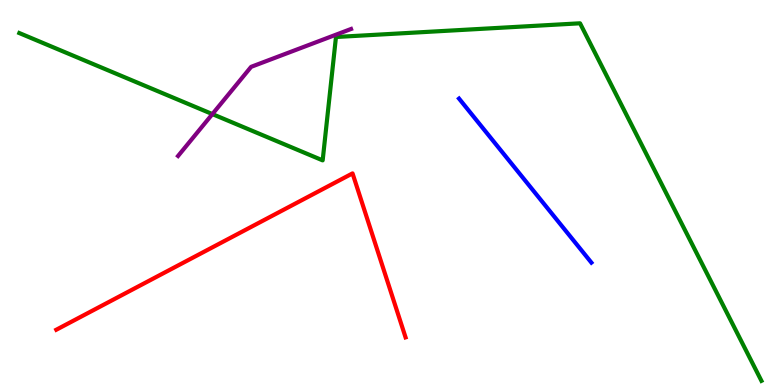[{'lines': ['blue', 'red'], 'intersections': []}, {'lines': ['green', 'red'], 'intersections': []}, {'lines': ['purple', 'red'], 'intersections': []}, {'lines': ['blue', 'green'], 'intersections': []}, {'lines': ['blue', 'purple'], 'intersections': []}, {'lines': ['green', 'purple'], 'intersections': [{'x': 2.74, 'y': 7.04}]}]